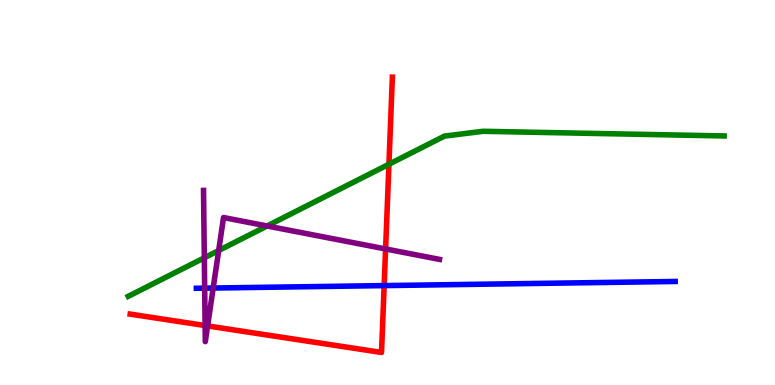[{'lines': ['blue', 'red'], 'intersections': [{'x': 4.96, 'y': 2.58}]}, {'lines': ['green', 'red'], 'intersections': [{'x': 5.02, 'y': 5.73}]}, {'lines': ['purple', 'red'], 'intersections': [{'x': 2.65, 'y': 1.54}, {'x': 2.68, 'y': 1.53}, {'x': 4.98, 'y': 3.53}]}, {'lines': ['blue', 'green'], 'intersections': []}, {'lines': ['blue', 'purple'], 'intersections': [{'x': 2.64, 'y': 2.52}, {'x': 2.75, 'y': 2.52}]}, {'lines': ['green', 'purple'], 'intersections': [{'x': 2.64, 'y': 3.3}, {'x': 2.82, 'y': 3.49}, {'x': 3.45, 'y': 4.13}]}]